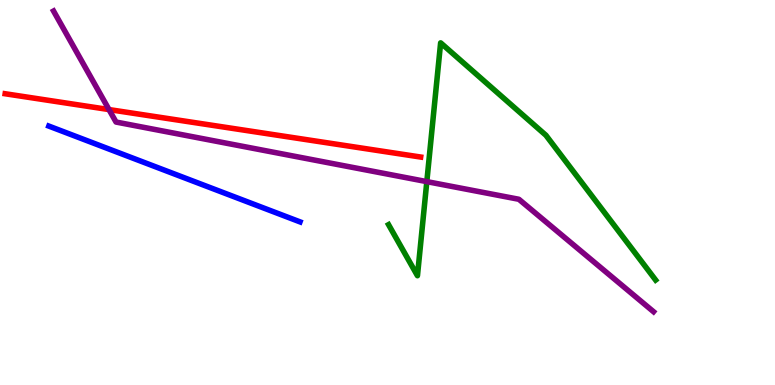[{'lines': ['blue', 'red'], 'intersections': []}, {'lines': ['green', 'red'], 'intersections': []}, {'lines': ['purple', 'red'], 'intersections': [{'x': 1.41, 'y': 7.15}]}, {'lines': ['blue', 'green'], 'intersections': []}, {'lines': ['blue', 'purple'], 'intersections': []}, {'lines': ['green', 'purple'], 'intersections': [{'x': 5.51, 'y': 5.28}]}]